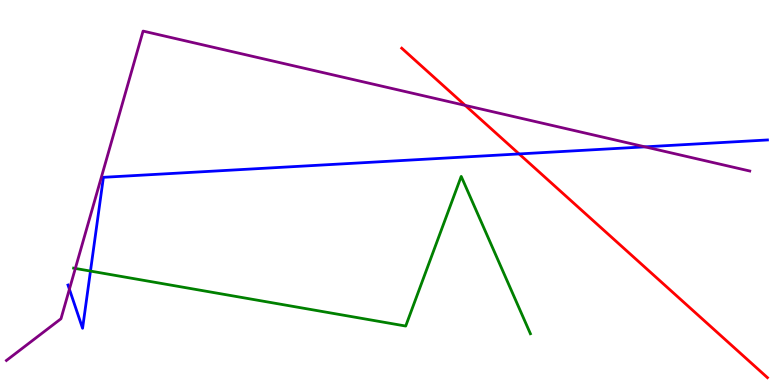[{'lines': ['blue', 'red'], 'intersections': [{'x': 6.7, 'y': 6.0}]}, {'lines': ['green', 'red'], 'intersections': []}, {'lines': ['purple', 'red'], 'intersections': [{'x': 6.0, 'y': 7.26}]}, {'lines': ['blue', 'green'], 'intersections': [{'x': 1.17, 'y': 2.96}]}, {'lines': ['blue', 'purple'], 'intersections': [{'x': 0.896, 'y': 2.49}, {'x': 8.32, 'y': 6.19}]}, {'lines': ['green', 'purple'], 'intersections': [{'x': 0.972, 'y': 3.03}]}]